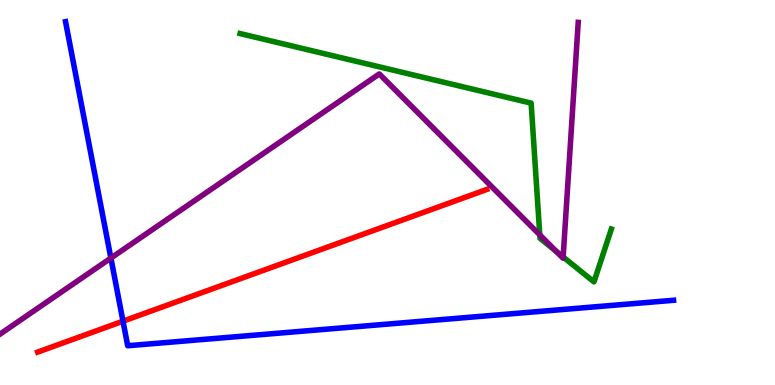[{'lines': ['blue', 'red'], 'intersections': [{'x': 1.59, 'y': 1.66}]}, {'lines': ['green', 'red'], 'intersections': []}, {'lines': ['purple', 'red'], 'intersections': []}, {'lines': ['blue', 'green'], 'intersections': []}, {'lines': ['blue', 'purple'], 'intersections': [{'x': 1.43, 'y': 3.3}]}, {'lines': ['green', 'purple'], 'intersections': [{'x': 6.96, 'y': 3.9}, {'x': 7.18, 'y': 3.47}, {'x': 7.27, 'y': 3.33}]}]